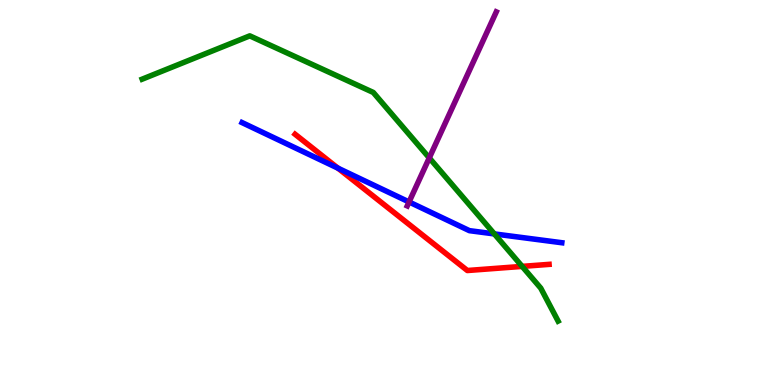[{'lines': ['blue', 'red'], 'intersections': [{'x': 4.36, 'y': 5.63}]}, {'lines': ['green', 'red'], 'intersections': [{'x': 6.74, 'y': 3.08}]}, {'lines': ['purple', 'red'], 'intersections': []}, {'lines': ['blue', 'green'], 'intersections': [{'x': 6.38, 'y': 3.92}]}, {'lines': ['blue', 'purple'], 'intersections': [{'x': 5.28, 'y': 4.75}]}, {'lines': ['green', 'purple'], 'intersections': [{'x': 5.54, 'y': 5.9}]}]